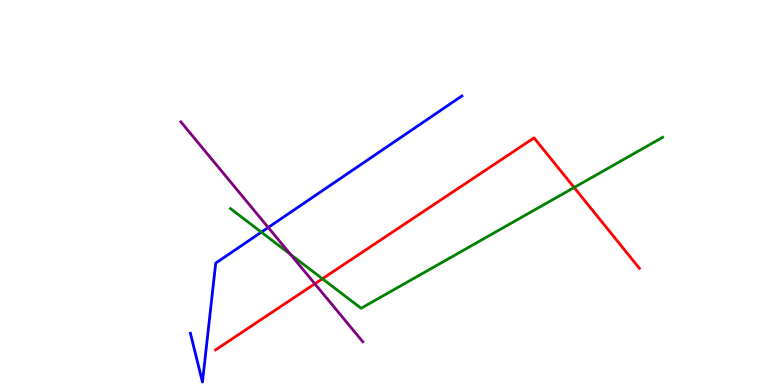[{'lines': ['blue', 'red'], 'intersections': []}, {'lines': ['green', 'red'], 'intersections': [{'x': 4.16, 'y': 2.76}, {'x': 7.41, 'y': 5.13}]}, {'lines': ['purple', 'red'], 'intersections': [{'x': 4.06, 'y': 2.63}]}, {'lines': ['blue', 'green'], 'intersections': [{'x': 3.37, 'y': 3.97}]}, {'lines': ['blue', 'purple'], 'intersections': [{'x': 3.46, 'y': 4.09}]}, {'lines': ['green', 'purple'], 'intersections': [{'x': 3.75, 'y': 3.39}]}]